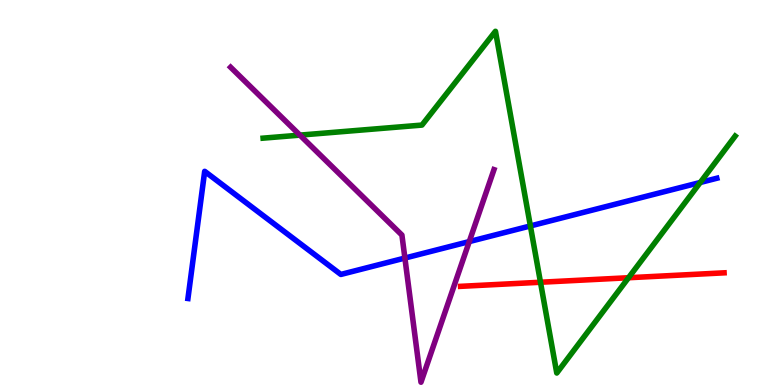[{'lines': ['blue', 'red'], 'intersections': []}, {'lines': ['green', 'red'], 'intersections': [{'x': 6.97, 'y': 2.67}, {'x': 8.11, 'y': 2.79}]}, {'lines': ['purple', 'red'], 'intersections': []}, {'lines': ['blue', 'green'], 'intersections': [{'x': 6.84, 'y': 4.13}, {'x': 9.04, 'y': 5.26}]}, {'lines': ['blue', 'purple'], 'intersections': [{'x': 5.22, 'y': 3.3}, {'x': 6.06, 'y': 3.73}]}, {'lines': ['green', 'purple'], 'intersections': [{'x': 3.87, 'y': 6.49}]}]